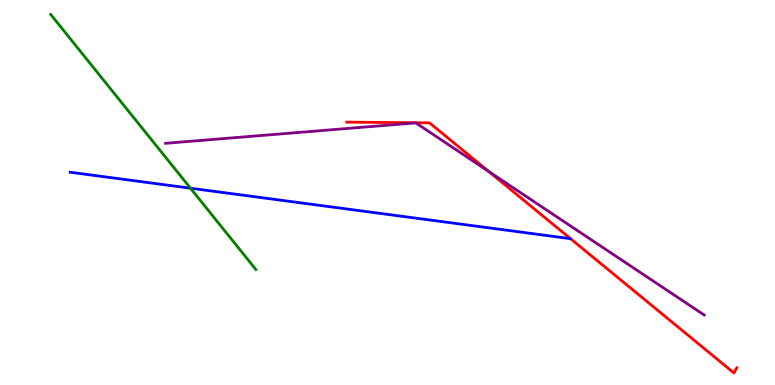[{'lines': ['blue', 'red'], 'intersections': []}, {'lines': ['green', 'red'], 'intersections': []}, {'lines': ['purple', 'red'], 'intersections': [{'x': 6.31, 'y': 5.54}]}, {'lines': ['blue', 'green'], 'intersections': [{'x': 2.46, 'y': 5.11}]}, {'lines': ['blue', 'purple'], 'intersections': []}, {'lines': ['green', 'purple'], 'intersections': []}]